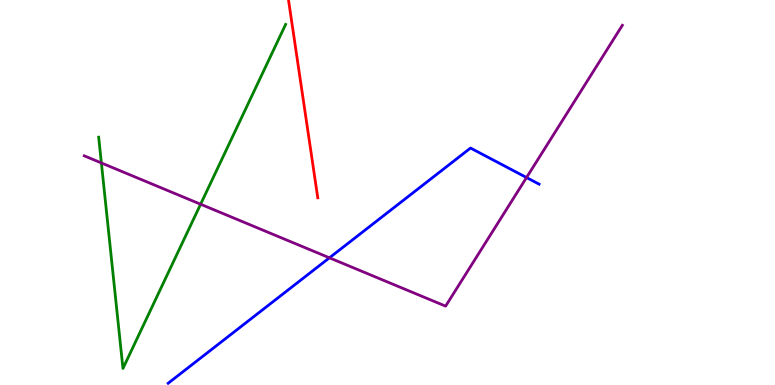[{'lines': ['blue', 'red'], 'intersections': []}, {'lines': ['green', 'red'], 'intersections': []}, {'lines': ['purple', 'red'], 'intersections': []}, {'lines': ['blue', 'green'], 'intersections': []}, {'lines': ['blue', 'purple'], 'intersections': [{'x': 4.25, 'y': 3.3}, {'x': 6.79, 'y': 5.39}]}, {'lines': ['green', 'purple'], 'intersections': [{'x': 1.31, 'y': 5.77}, {'x': 2.59, 'y': 4.7}]}]